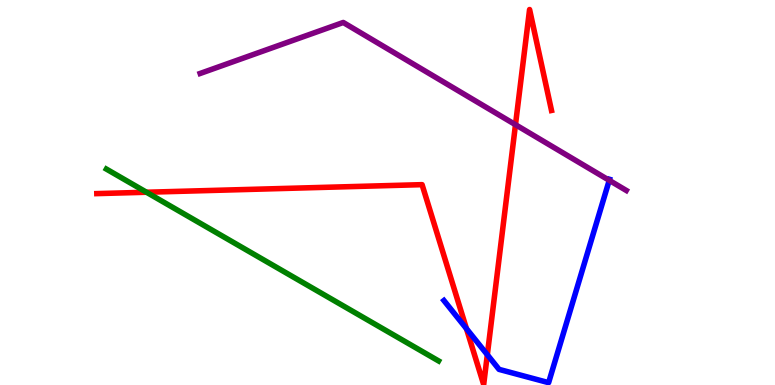[{'lines': ['blue', 'red'], 'intersections': [{'x': 6.02, 'y': 1.46}, {'x': 6.29, 'y': 0.786}]}, {'lines': ['green', 'red'], 'intersections': [{'x': 1.89, 'y': 5.01}]}, {'lines': ['purple', 'red'], 'intersections': [{'x': 6.65, 'y': 6.76}]}, {'lines': ['blue', 'green'], 'intersections': []}, {'lines': ['blue', 'purple'], 'intersections': [{'x': 7.86, 'y': 5.32}]}, {'lines': ['green', 'purple'], 'intersections': []}]